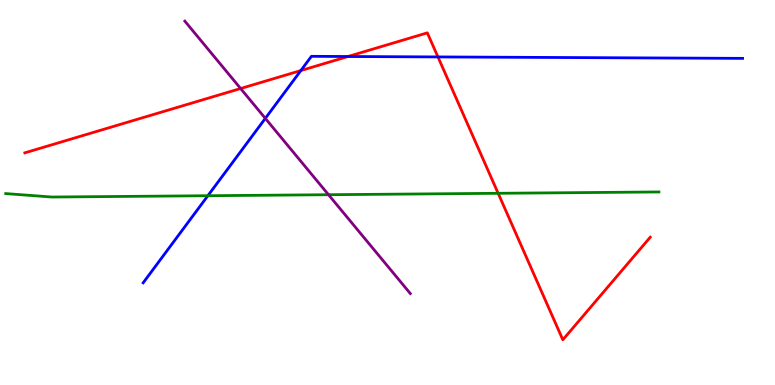[{'lines': ['blue', 'red'], 'intersections': [{'x': 3.88, 'y': 8.17}, {'x': 4.49, 'y': 8.53}, {'x': 5.65, 'y': 8.52}]}, {'lines': ['green', 'red'], 'intersections': [{'x': 6.43, 'y': 4.98}]}, {'lines': ['purple', 'red'], 'intersections': [{'x': 3.1, 'y': 7.7}]}, {'lines': ['blue', 'green'], 'intersections': [{'x': 2.68, 'y': 4.92}]}, {'lines': ['blue', 'purple'], 'intersections': [{'x': 3.42, 'y': 6.93}]}, {'lines': ['green', 'purple'], 'intersections': [{'x': 4.24, 'y': 4.94}]}]